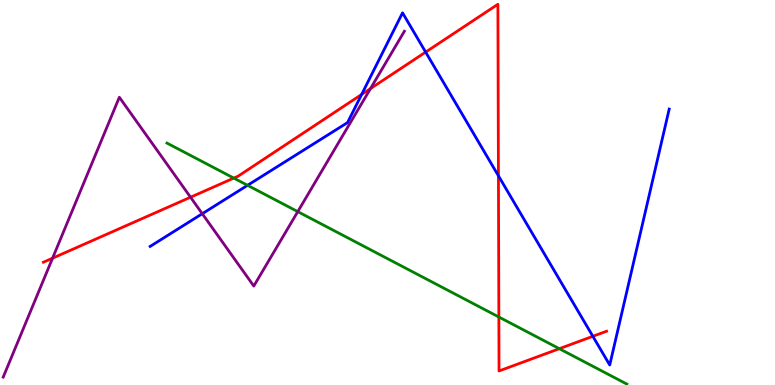[{'lines': ['blue', 'red'], 'intersections': [{'x': 4.67, 'y': 7.55}, {'x': 5.49, 'y': 8.65}, {'x': 6.43, 'y': 5.43}, {'x': 7.65, 'y': 1.26}]}, {'lines': ['green', 'red'], 'intersections': [{'x': 3.02, 'y': 5.37}, {'x': 6.44, 'y': 1.77}, {'x': 7.22, 'y': 0.943}]}, {'lines': ['purple', 'red'], 'intersections': [{'x': 0.678, 'y': 3.29}, {'x': 2.46, 'y': 4.88}, {'x': 4.78, 'y': 7.7}]}, {'lines': ['blue', 'green'], 'intersections': [{'x': 3.19, 'y': 5.19}]}, {'lines': ['blue', 'purple'], 'intersections': [{'x': 2.61, 'y': 4.45}]}, {'lines': ['green', 'purple'], 'intersections': [{'x': 3.84, 'y': 4.5}]}]